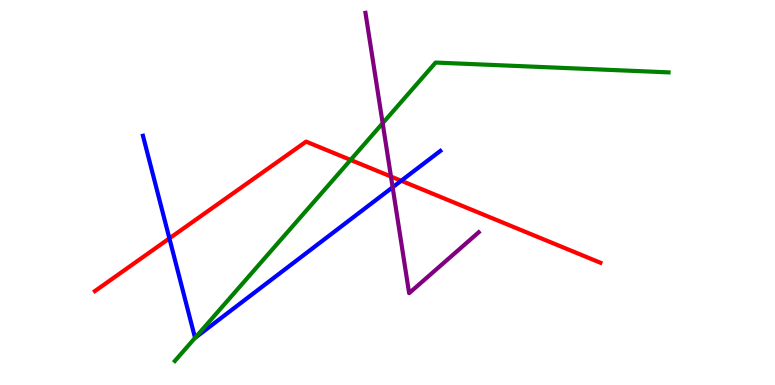[{'lines': ['blue', 'red'], 'intersections': [{'x': 2.19, 'y': 3.81}, {'x': 5.18, 'y': 5.31}]}, {'lines': ['green', 'red'], 'intersections': [{'x': 4.52, 'y': 5.85}]}, {'lines': ['purple', 'red'], 'intersections': [{'x': 5.04, 'y': 5.41}]}, {'lines': ['blue', 'green'], 'intersections': [{'x': 2.52, 'y': 1.22}]}, {'lines': ['blue', 'purple'], 'intersections': [{'x': 5.07, 'y': 5.14}]}, {'lines': ['green', 'purple'], 'intersections': [{'x': 4.94, 'y': 6.8}]}]